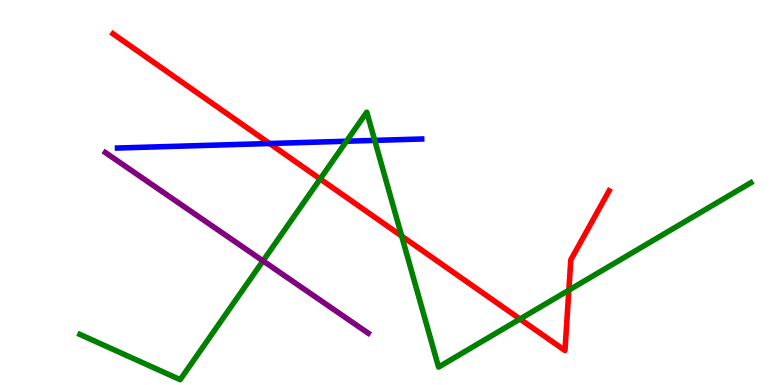[{'lines': ['blue', 'red'], 'intersections': [{'x': 3.48, 'y': 6.27}]}, {'lines': ['green', 'red'], 'intersections': [{'x': 4.13, 'y': 5.35}, {'x': 5.18, 'y': 3.87}, {'x': 6.71, 'y': 1.71}, {'x': 7.34, 'y': 2.46}]}, {'lines': ['purple', 'red'], 'intersections': []}, {'lines': ['blue', 'green'], 'intersections': [{'x': 4.47, 'y': 6.33}, {'x': 4.84, 'y': 6.35}]}, {'lines': ['blue', 'purple'], 'intersections': []}, {'lines': ['green', 'purple'], 'intersections': [{'x': 3.39, 'y': 3.22}]}]